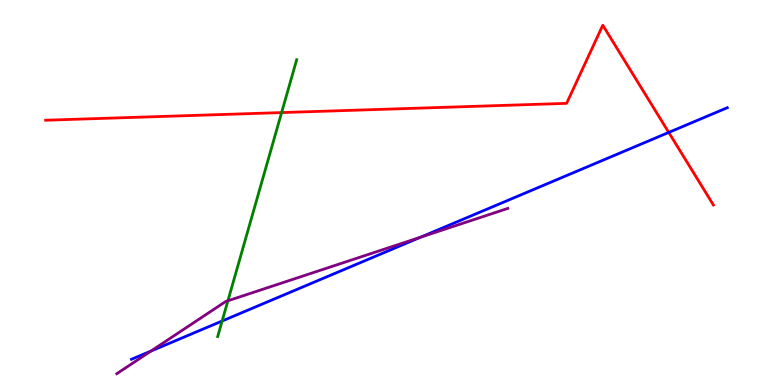[{'lines': ['blue', 'red'], 'intersections': [{'x': 8.63, 'y': 6.56}]}, {'lines': ['green', 'red'], 'intersections': [{'x': 3.63, 'y': 7.08}]}, {'lines': ['purple', 'red'], 'intersections': []}, {'lines': ['blue', 'green'], 'intersections': [{'x': 2.87, 'y': 1.66}]}, {'lines': ['blue', 'purple'], 'intersections': [{'x': 1.95, 'y': 0.881}, {'x': 5.43, 'y': 3.84}]}, {'lines': ['green', 'purple'], 'intersections': [{'x': 2.94, 'y': 2.19}]}]